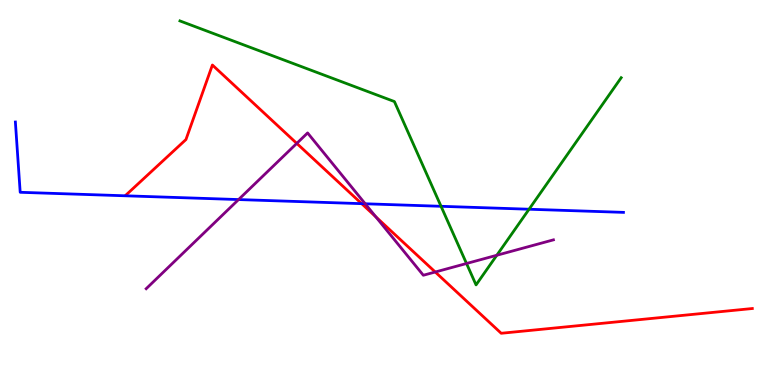[{'lines': ['blue', 'red'], 'intersections': [{'x': 4.67, 'y': 4.71}]}, {'lines': ['green', 'red'], 'intersections': []}, {'lines': ['purple', 'red'], 'intersections': [{'x': 3.83, 'y': 6.28}, {'x': 4.85, 'y': 4.37}, {'x': 5.62, 'y': 2.93}]}, {'lines': ['blue', 'green'], 'intersections': [{'x': 5.69, 'y': 4.64}, {'x': 6.83, 'y': 4.57}]}, {'lines': ['blue', 'purple'], 'intersections': [{'x': 3.08, 'y': 4.82}, {'x': 4.71, 'y': 4.71}]}, {'lines': ['green', 'purple'], 'intersections': [{'x': 6.02, 'y': 3.16}, {'x': 6.41, 'y': 3.37}]}]